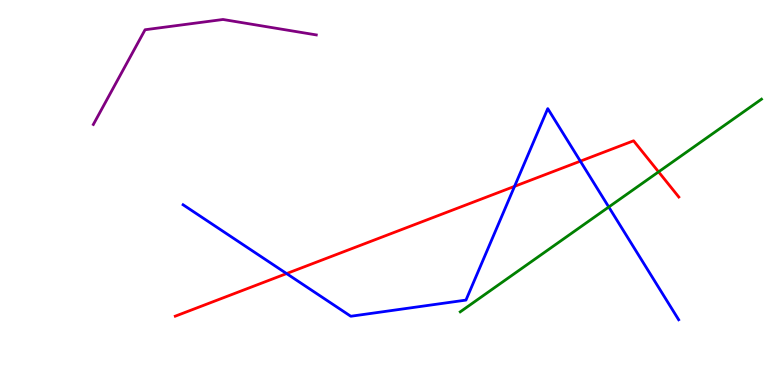[{'lines': ['blue', 'red'], 'intersections': [{'x': 3.7, 'y': 2.89}, {'x': 6.64, 'y': 5.16}, {'x': 7.49, 'y': 5.81}]}, {'lines': ['green', 'red'], 'intersections': [{'x': 8.5, 'y': 5.54}]}, {'lines': ['purple', 'red'], 'intersections': []}, {'lines': ['blue', 'green'], 'intersections': [{'x': 7.86, 'y': 4.62}]}, {'lines': ['blue', 'purple'], 'intersections': []}, {'lines': ['green', 'purple'], 'intersections': []}]